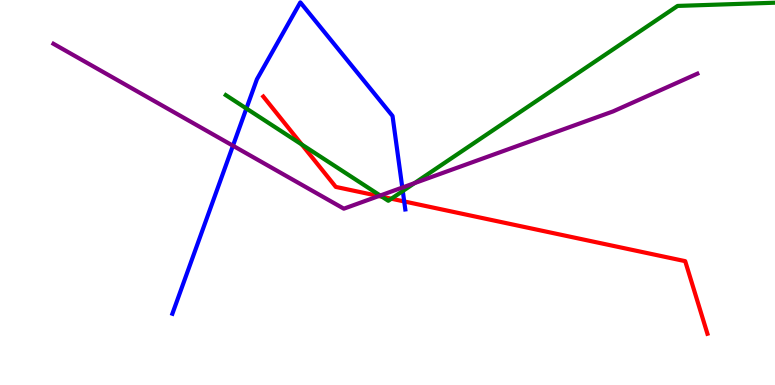[{'lines': ['blue', 'red'], 'intersections': [{'x': 5.22, 'y': 4.77}]}, {'lines': ['green', 'red'], 'intersections': [{'x': 3.89, 'y': 6.25}, {'x': 4.93, 'y': 4.89}, {'x': 5.05, 'y': 4.84}]}, {'lines': ['purple', 'red'], 'intersections': [{'x': 4.89, 'y': 4.91}]}, {'lines': ['blue', 'green'], 'intersections': [{'x': 3.18, 'y': 7.18}, {'x': 5.2, 'y': 5.04}]}, {'lines': ['blue', 'purple'], 'intersections': [{'x': 3.01, 'y': 6.22}, {'x': 5.19, 'y': 5.13}]}, {'lines': ['green', 'purple'], 'intersections': [{'x': 4.91, 'y': 4.92}, {'x': 5.35, 'y': 5.24}]}]